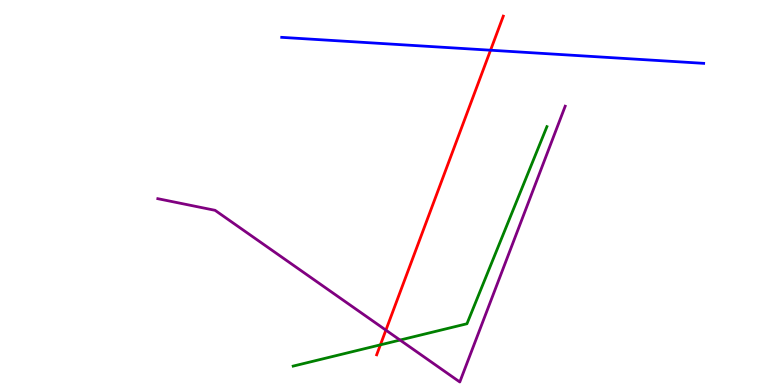[{'lines': ['blue', 'red'], 'intersections': [{'x': 6.33, 'y': 8.7}]}, {'lines': ['green', 'red'], 'intersections': [{'x': 4.91, 'y': 1.04}]}, {'lines': ['purple', 'red'], 'intersections': [{'x': 4.98, 'y': 1.42}]}, {'lines': ['blue', 'green'], 'intersections': []}, {'lines': ['blue', 'purple'], 'intersections': []}, {'lines': ['green', 'purple'], 'intersections': [{'x': 5.16, 'y': 1.17}]}]